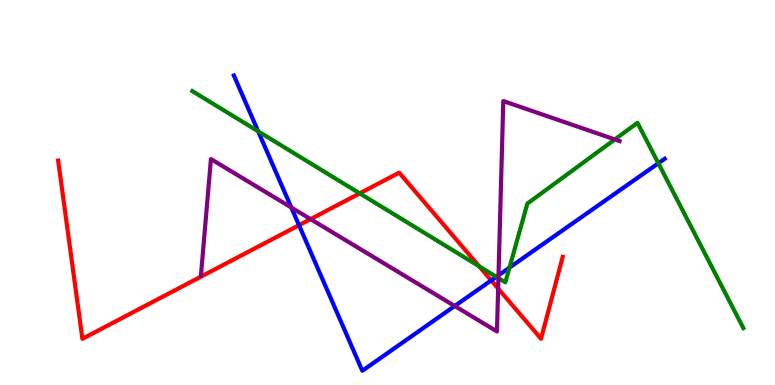[{'lines': ['blue', 'red'], 'intersections': [{'x': 3.86, 'y': 4.15}, {'x': 6.34, 'y': 2.72}]}, {'lines': ['green', 'red'], 'intersections': [{'x': 4.64, 'y': 4.98}, {'x': 6.18, 'y': 3.08}]}, {'lines': ['purple', 'red'], 'intersections': [{'x': 4.01, 'y': 4.31}, {'x': 6.43, 'y': 2.51}]}, {'lines': ['blue', 'green'], 'intersections': [{'x': 3.33, 'y': 6.59}, {'x': 6.4, 'y': 2.81}, {'x': 6.57, 'y': 3.05}, {'x': 8.49, 'y': 5.76}]}, {'lines': ['blue', 'purple'], 'intersections': [{'x': 3.76, 'y': 4.61}, {'x': 5.87, 'y': 2.05}, {'x': 6.43, 'y': 2.85}]}, {'lines': ['green', 'purple'], 'intersections': [{'x': 6.43, 'y': 2.78}, {'x': 7.93, 'y': 6.38}]}]